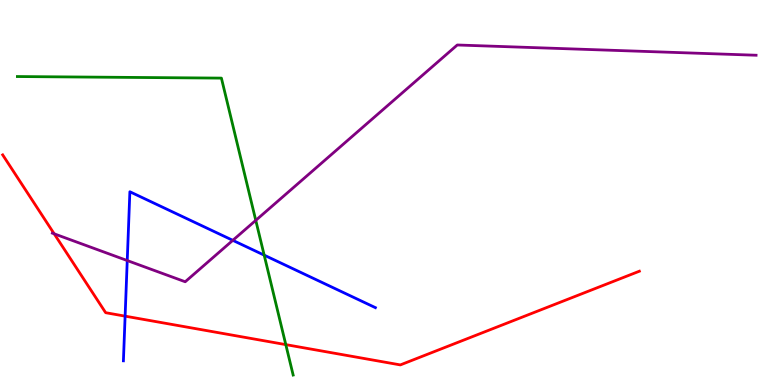[{'lines': ['blue', 'red'], 'intersections': [{'x': 1.61, 'y': 1.79}]}, {'lines': ['green', 'red'], 'intersections': [{'x': 3.69, 'y': 1.05}]}, {'lines': ['purple', 'red'], 'intersections': [{'x': 0.699, 'y': 3.93}]}, {'lines': ['blue', 'green'], 'intersections': [{'x': 3.41, 'y': 3.37}]}, {'lines': ['blue', 'purple'], 'intersections': [{'x': 1.64, 'y': 3.23}, {'x': 3.0, 'y': 3.76}]}, {'lines': ['green', 'purple'], 'intersections': [{'x': 3.3, 'y': 4.28}]}]